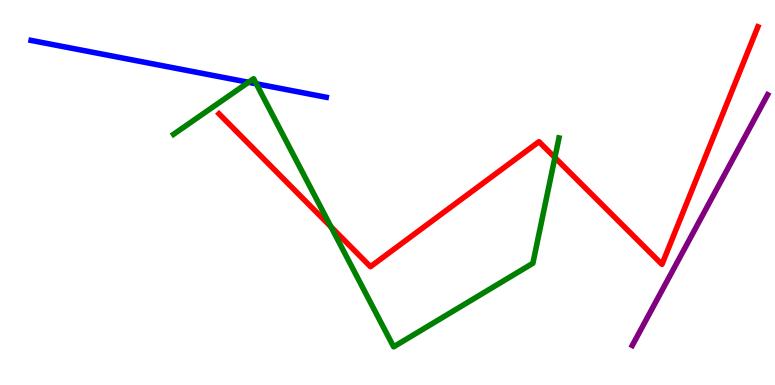[{'lines': ['blue', 'red'], 'intersections': []}, {'lines': ['green', 'red'], 'intersections': [{'x': 4.27, 'y': 4.11}, {'x': 7.16, 'y': 5.91}]}, {'lines': ['purple', 'red'], 'intersections': []}, {'lines': ['blue', 'green'], 'intersections': [{'x': 3.21, 'y': 7.86}, {'x': 3.31, 'y': 7.82}]}, {'lines': ['blue', 'purple'], 'intersections': []}, {'lines': ['green', 'purple'], 'intersections': []}]